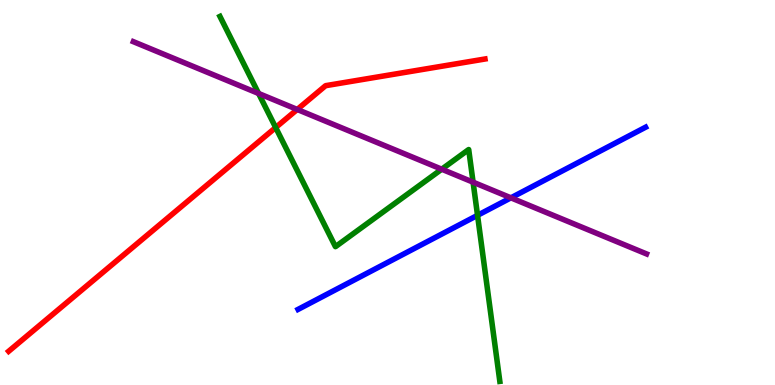[{'lines': ['blue', 'red'], 'intersections': []}, {'lines': ['green', 'red'], 'intersections': [{'x': 3.56, 'y': 6.69}]}, {'lines': ['purple', 'red'], 'intersections': [{'x': 3.84, 'y': 7.16}]}, {'lines': ['blue', 'green'], 'intersections': [{'x': 6.16, 'y': 4.41}]}, {'lines': ['blue', 'purple'], 'intersections': [{'x': 6.59, 'y': 4.86}]}, {'lines': ['green', 'purple'], 'intersections': [{'x': 3.34, 'y': 7.57}, {'x': 5.7, 'y': 5.6}, {'x': 6.1, 'y': 5.27}]}]